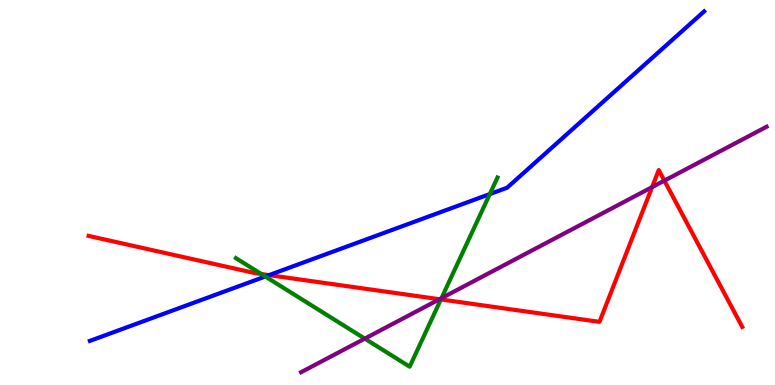[{'lines': ['blue', 'red'], 'intersections': [{'x': 3.47, 'y': 2.85}]}, {'lines': ['green', 'red'], 'intersections': [{'x': 3.37, 'y': 2.88}, {'x': 5.69, 'y': 2.22}]}, {'lines': ['purple', 'red'], 'intersections': [{'x': 5.67, 'y': 2.23}, {'x': 8.41, 'y': 5.14}, {'x': 8.57, 'y': 5.31}]}, {'lines': ['blue', 'green'], 'intersections': [{'x': 3.42, 'y': 2.82}, {'x': 6.32, 'y': 4.96}]}, {'lines': ['blue', 'purple'], 'intersections': []}, {'lines': ['green', 'purple'], 'intersections': [{'x': 4.71, 'y': 1.2}, {'x': 5.7, 'y': 2.25}]}]